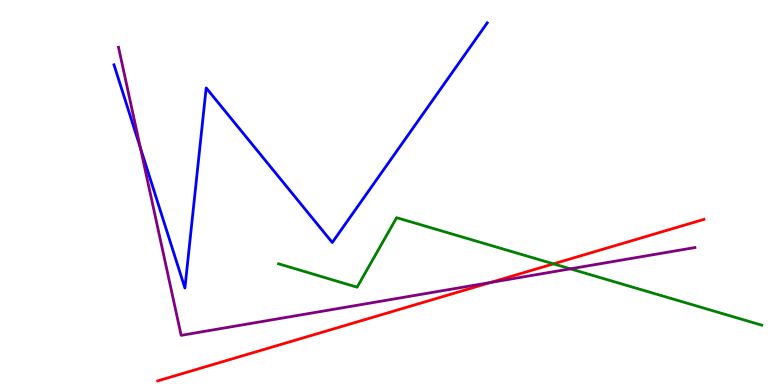[{'lines': ['blue', 'red'], 'intersections': []}, {'lines': ['green', 'red'], 'intersections': [{'x': 7.14, 'y': 3.15}]}, {'lines': ['purple', 'red'], 'intersections': [{'x': 6.33, 'y': 2.66}]}, {'lines': ['blue', 'green'], 'intersections': []}, {'lines': ['blue', 'purple'], 'intersections': [{'x': 1.81, 'y': 6.16}]}, {'lines': ['green', 'purple'], 'intersections': [{'x': 7.36, 'y': 3.02}]}]